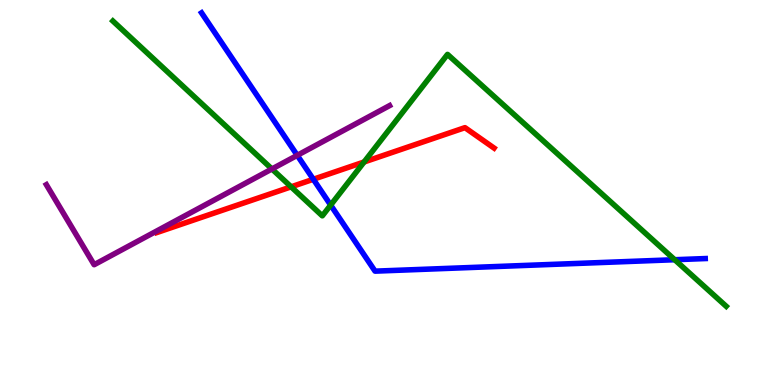[{'lines': ['blue', 'red'], 'intersections': [{'x': 4.04, 'y': 5.34}]}, {'lines': ['green', 'red'], 'intersections': [{'x': 3.76, 'y': 5.15}, {'x': 4.7, 'y': 5.79}]}, {'lines': ['purple', 'red'], 'intersections': []}, {'lines': ['blue', 'green'], 'intersections': [{'x': 4.27, 'y': 4.67}, {'x': 8.71, 'y': 3.25}]}, {'lines': ['blue', 'purple'], 'intersections': [{'x': 3.84, 'y': 5.97}]}, {'lines': ['green', 'purple'], 'intersections': [{'x': 3.51, 'y': 5.61}]}]